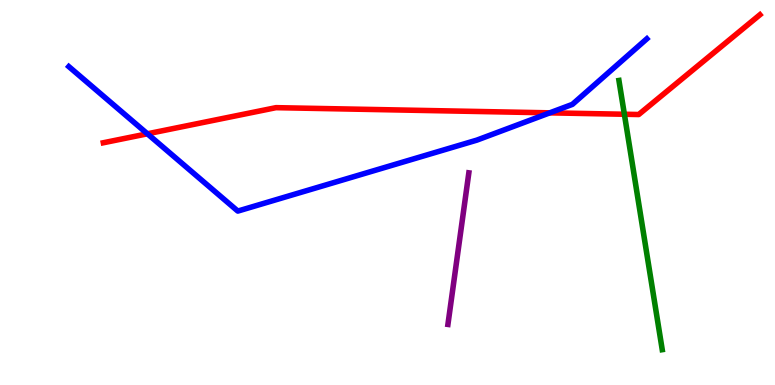[{'lines': ['blue', 'red'], 'intersections': [{'x': 1.9, 'y': 6.52}, {'x': 7.09, 'y': 7.07}]}, {'lines': ['green', 'red'], 'intersections': [{'x': 8.06, 'y': 7.03}]}, {'lines': ['purple', 'red'], 'intersections': []}, {'lines': ['blue', 'green'], 'intersections': []}, {'lines': ['blue', 'purple'], 'intersections': []}, {'lines': ['green', 'purple'], 'intersections': []}]